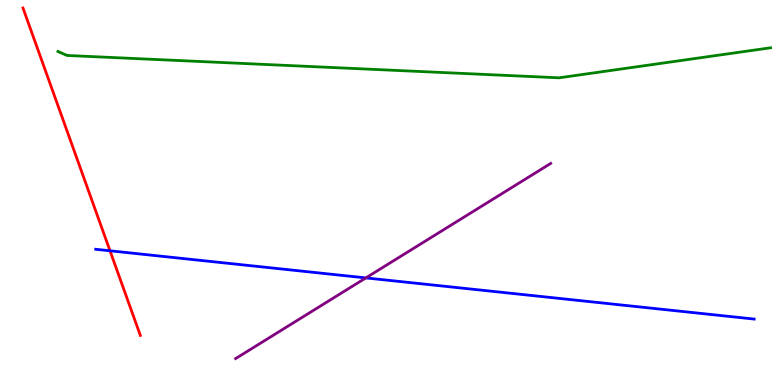[{'lines': ['blue', 'red'], 'intersections': [{'x': 1.42, 'y': 3.49}]}, {'lines': ['green', 'red'], 'intersections': []}, {'lines': ['purple', 'red'], 'intersections': []}, {'lines': ['blue', 'green'], 'intersections': []}, {'lines': ['blue', 'purple'], 'intersections': [{'x': 4.72, 'y': 2.78}]}, {'lines': ['green', 'purple'], 'intersections': []}]